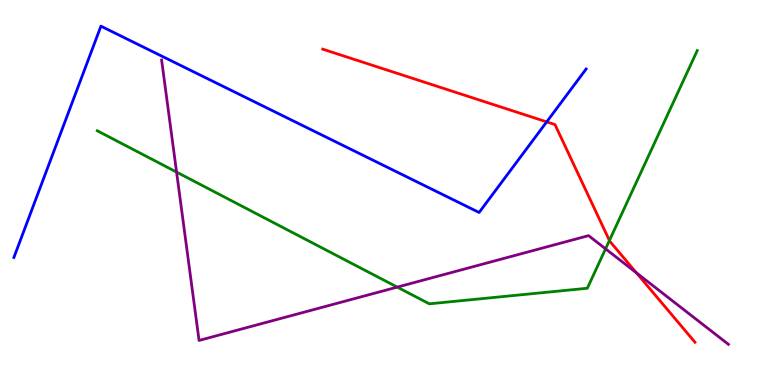[{'lines': ['blue', 'red'], 'intersections': [{'x': 7.05, 'y': 6.83}]}, {'lines': ['green', 'red'], 'intersections': [{'x': 7.86, 'y': 3.75}]}, {'lines': ['purple', 'red'], 'intersections': [{'x': 8.21, 'y': 2.91}]}, {'lines': ['blue', 'green'], 'intersections': []}, {'lines': ['blue', 'purple'], 'intersections': []}, {'lines': ['green', 'purple'], 'intersections': [{'x': 2.28, 'y': 5.53}, {'x': 5.13, 'y': 2.54}, {'x': 7.81, 'y': 3.54}]}]